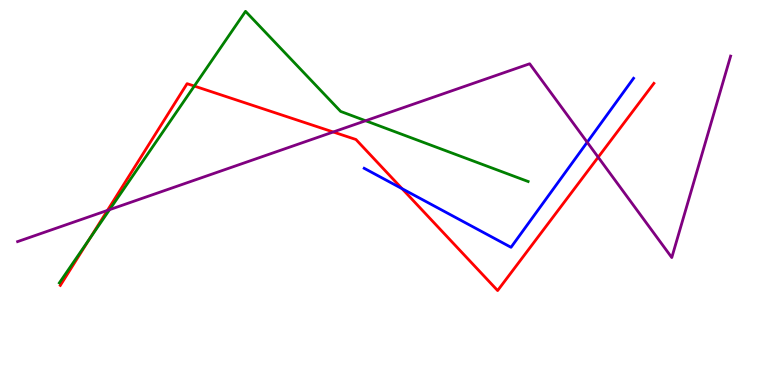[{'lines': ['blue', 'red'], 'intersections': [{'x': 5.19, 'y': 5.1}]}, {'lines': ['green', 'red'], 'intersections': [{'x': 1.16, 'y': 3.8}, {'x': 2.51, 'y': 7.76}]}, {'lines': ['purple', 'red'], 'intersections': [{'x': 1.39, 'y': 4.53}, {'x': 4.3, 'y': 6.57}, {'x': 7.72, 'y': 5.92}]}, {'lines': ['blue', 'green'], 'intersections': []}, {'lines': ['blue', 'purple'], 'intersections': [{'x': 7.58, 'y': 6.31}]}, {'lines': ['green', 'purple'], 'intersections': [{'x': 1.41, 'y': 4.55}, {'x': 4.72, 'y': 6.86}]}]